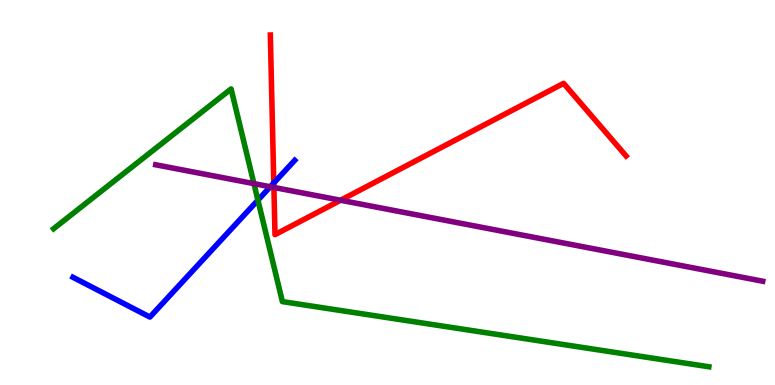[{'lines': ['blue', 'red'], 'intersections': [{'x': 3.53, 'y': 5.25}]}, {'lines': ['green', 'red'], 'intersections': []}, {'lines': ['purple', 'red'], 'intersections': [{'x': 3.53, 'y': 5.13}, {'x': 4.39, 'y': 4.8}]}, {'lines': ['blue', 'green'], 'intersections': [{'x': 3.33, 'y': 4.8}]}, {'lines': ['blue', 'purple'], 'intersections': [{'x': 3.49, 'y': 5.15}]}, {'lines': ['green', 'purple'], 'intersections': [{'x': 3.28, 'y': 5.23}]}]